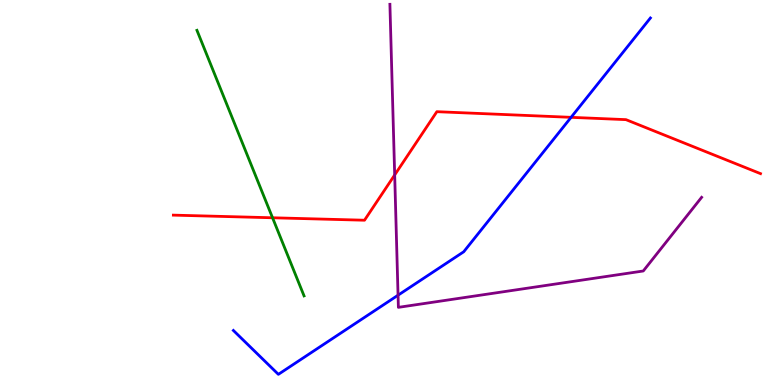[{'lines': ['blue', 'red'], 'intersections': [{'x': 7.37, 'y': 6.95}]}, {'lines': ['green', 'red'], 'intersections': [{'x': 3.52, 'y': 4.34}]}, {'lines': ['purple', 'red'], 'intersections': [{'x': 5.09, 'y': 5.46}]}, {'lines': ['blue', 'green'], 'intersections': []}, {'lines': ['blue', 'purple'], 'intersections': [{'x': 5.14, 'y': 2.33}]}, {'lines': ['green', 'purple'], 'intersections': []}]